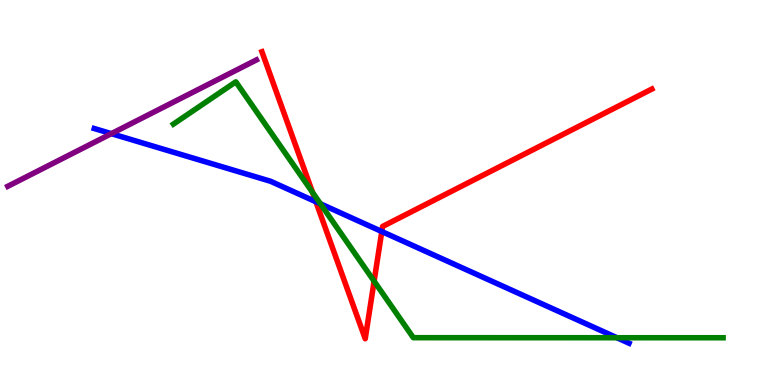[{'lines': ['blue', 'red'], 'intersections': [{'x': 4.08, 'y': 4.76}, {'x': 4.93, 'y': 3.99}]}, {'lines': ['green', 'red'], 'intersections': [{'x': 4.03, 'y': 5.0}, {'x': 4.83, 'y': 2.7}]}, {'lines': ['purple', 'red'], 'intersections': []}, {'lines': ['blue', 'green'], 'intersections': [{'x': 4.13, 'y': 4.71}, {'x': 7.96, 'y': 1.23}]}, {'lines': ['blue', 'purple'], 'intersections': [{'x': 1.44, 'y': 6.53}]}, {'lines': ['green', 'purple'], 'intersections': []}]